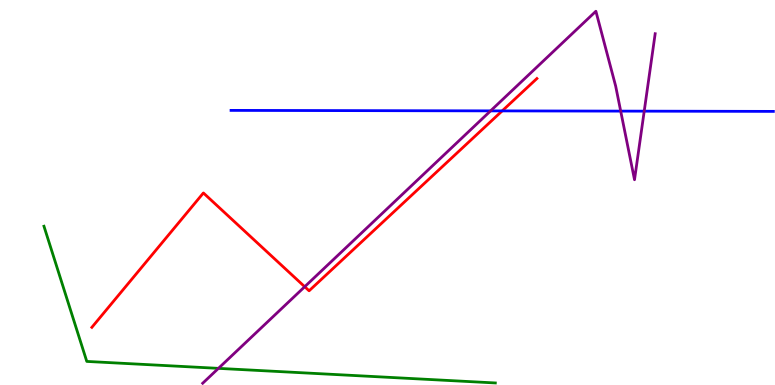[{'lines': ['blue', 'red'], 'intersections': [{'x': 6.48, 'y': 7.12}]}, {'lines': ['green', 'red'], 'intersections': []}, {'lines': ['purple', 'red'], 'intersections': [{'x': 3.93, 'y': 2.55}]}, {'lines': ['blue', 'green'], 'intersections': []}, {'lines': ['blue', 'purple'], 'intersections': [{'x': 6.33, 'y': 7.12}, {'x': 8.01, 'y': 7.11}, {'x': 8.31, 'y': 7.11}]}, {'lines': ['green', 'purple'], 'intersections': [{'x': 2.82, 'y': 0.432}]}]